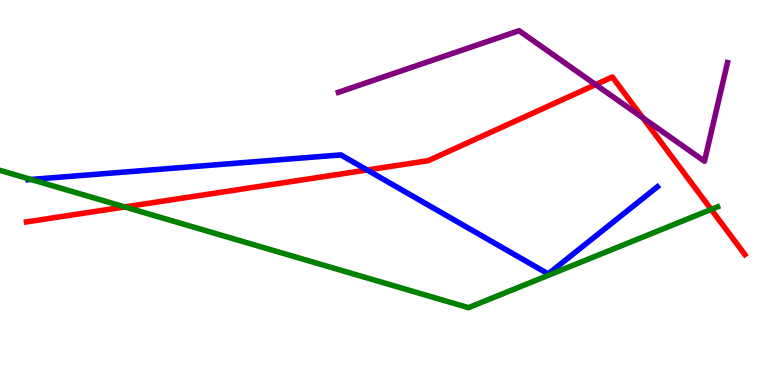[{'lines': ['blue', 'red'], 'intersections': [{'x': 4.74, 'y': 5.58}]}, {'lines': ['green', 'red'], 'intersections': [{'x': 1.61, 'y': 4.63}, {'x': 9.18, 'y': 4.56}]}, {'lines': ['purple', 'red'], 'intersections': [{'x': 7.69, 'y': 7.8}, {'x': 8.29, 'y': 6.94}]}, {'lines': ['blue', 'green'], 'intersections': [{'x': 0.4, 'y': 5.34}]}, {'lines': ['blue', 'purple'], 'intersections': []}, {'lines': ['green', 'purple'], 'intersections': []}]